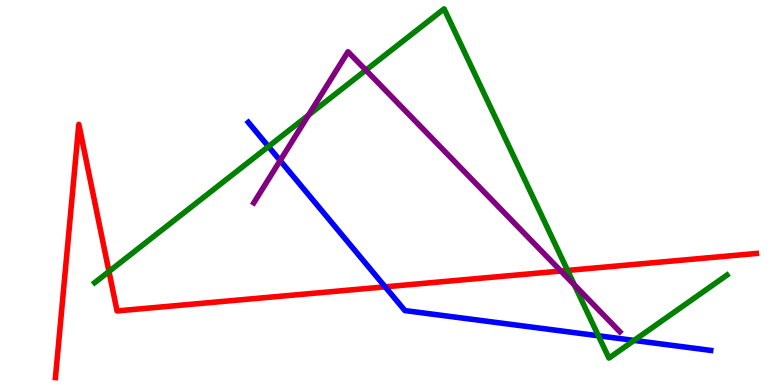[{'lines': ['blue', 'red'], 'intersections': [{'x': 4.97, 'y': 2.55}]}, {'lines': ['green', 'red'], 'intersections': [{'x': 1.41, 'y': 2.95}, {'x': 7.32, 'y': 2.98}]}, {'lines': ['purple', 'red'], 'intersections': [{'x': 7.24, 'y': 2.96}]}, {'lines': ['blue', 'green'], 'intersections': [{'x': 3.46, 'y': 6.19}, {'x': 7.72, 'y': 1.28}, {'x': 8.18, 'y': 1.16}]}, {'lines': ['blue', 'purple'], 'intersections': [{'x': 3.61, 'y': 5.83}]}, {'lines': ['green', 'purple'], 'intersections': [{'x': 3.98, 'y': 7.01}, {'x': 4.72, 'y': 8.18}, {'x': 7.41, 'y': 2.6}]}]